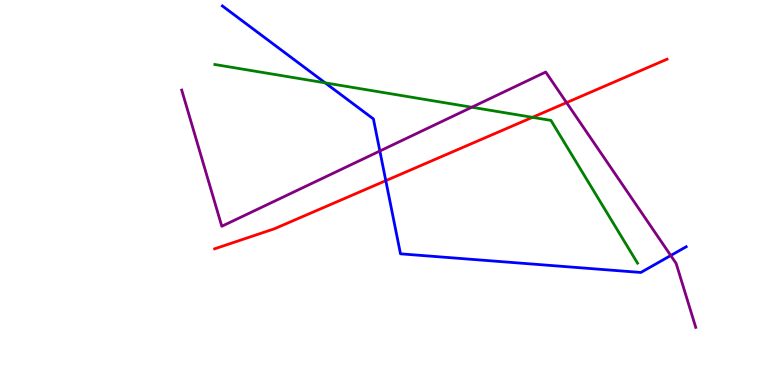[{'lines': ['blue', 'red'], 'intersections': [{'x': 4.98, 'y': 5.31}]}, {'lines': ['green', 'red'], 'intersections': [{'x': 6.87, 'y': 6.95}]}, {'lines': ['purple', 'red'], 'intersections': [{'x': 7.31, 'y': 7.33}]}, {'lines': ['blue', 'green'], 'intersections': [{'x': 4.2, 'y': 7.85}]}, {'lines': ['blue', 'purple'], 'intersections': [{'x': 4.9, 'y': 6.08}, {'x': 8.65, 'y': 3.36}]}, {'lines': ['green', 'purple'], 'intersections': [{'x': 6.09, 'y': 7.21}]}]